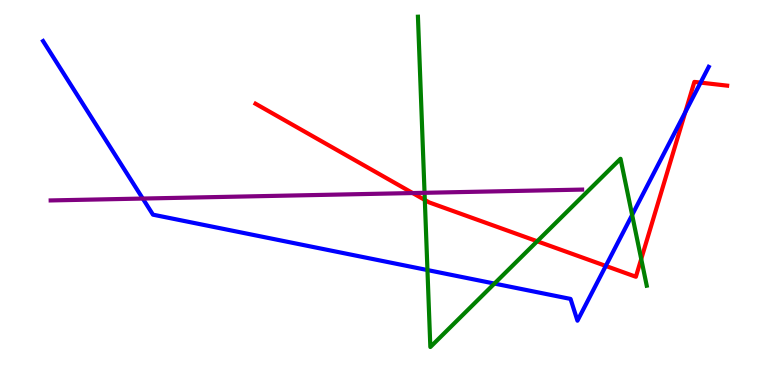[{'lines': ['blue', 'red'], 'intersections': [{'x': 7.82, 'y': 3.09}, {'x': 8.84, 'y': 7.09}, {'x': 9.04, 'y': 7.85}]}, {'lines': ['green', 'red'], 'intersections': [{'x': 5.48, 'y': 4.81}, {'x': 6.93, 'y': 3.73}, {'x': 8.27, 'y': 3.27}]}, {'lines': ['purple', 'red'], 'intersections': [{'x': 5.32, 'y': 4.99}]}, {'lines': ['blue', 'green'], 'intersections': [{'x': 5.52, 'y': 2.99}, {'x': 6.38, 'y': 2.63}, {'x': 8.16, 'y': 4.42}]}, {'lines': ['blue', 'purple'], 'intersections': [{'x': 1.84, 'y': 4.84}]}, {'lines': ['green', 'purple'], 'intersections': [{'x': 5.48, 'y': 4.99}]}]